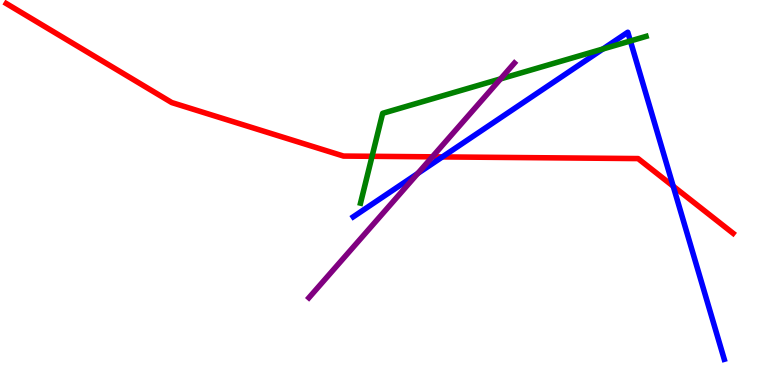[{'lines': ['blue', 'red'], 'intersections': [{'x': 5.71, 'y': 5.92}, {'x': 8.69, 'y': 5.16}]}, {'lines': ['green', 'red'], 'intersections': [{'x': 4.8, 'y': 5.94}]}, {'lines': ['purple', 'red'], 'intersections': [{'x': 5.58, 'y': 5.93}]}, {'lines': ['blue', 'green'], 'intersections': [{'x': 7.78, 'y': 8.73}, {'x': 8.13, 'y': 8.94}]}, {'lines': ['blue', 'purple'], 'intersections': [{'x': 5.39, 'y': 5.49}]}, {'lines': ['green', 'purple'], 'intersections': [{'x': 6.46, 'y': 7.95}]}]